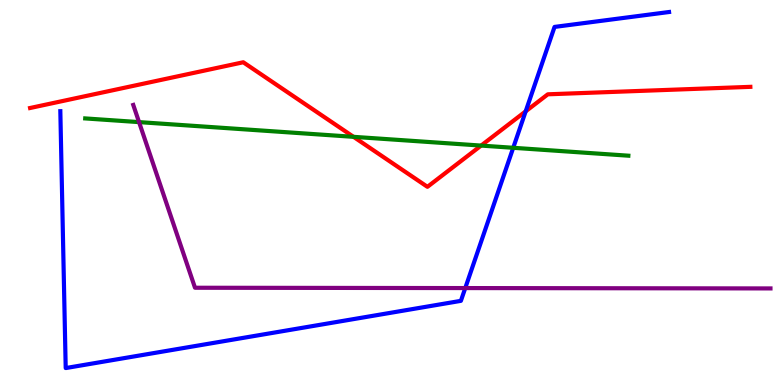[{'lines': ['blue', 'red'], 'intersections': [{'x': 6.78, 'y': 7.11}]}, {'lines': ['green', 'red'], 'intersections': [{'x': 4.56, 'y': 6.45}, {'x': 6.21, 'y': 6.22}]}, {'lines': ['purple', 'red'], 'intersections': []}, {'lines': ['blue', 'green'], 'intersections': [{'x': 6.62, 'y': 6.16}]}, {'lines': ['blue', 'purple'], 'intersections': [{'x': 6.0, 'y': 2.52}]}, {'lines': ['green', 'purple'], 'intersections': [{'x': 1.79, 'y': 6.83}]}]